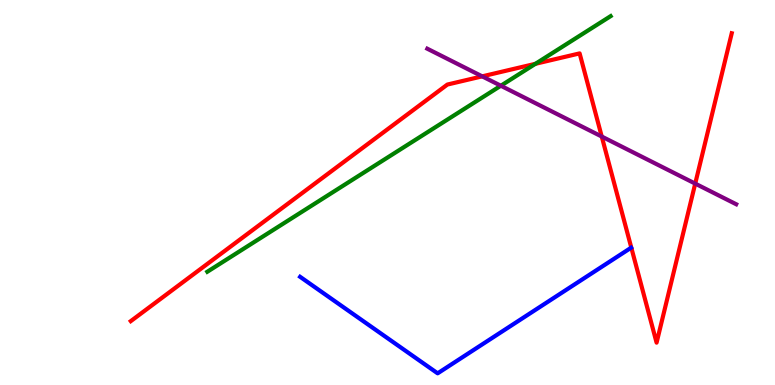[{'lines': ['blue', 'red'], 'intersections': []}, {'lines': ['green', 'red'], 'intersections': [{'x': 6.91, 'y': 8.34}]}, {'lines': ['purple', 'red'], 'intersections': [{'x': 6.22, 'y': 8.02}, {'x': 7.76, 'y': 6.45}, {'x': 8.97, 'y': 5.23}]}, {'lines': ['blue', 'green'], 'intersections': []}, {'lines': ['blue', 'purple'], 'intersections': []}, {'lines': ['green', 'purple'], 'intersections': [{'x': 6.46, 'y': 7.77}]}]